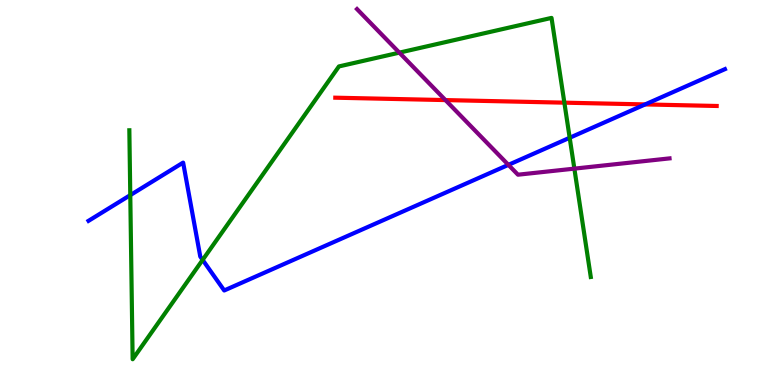[{'lines': ['blue', 'red'], 'intersections': [{'x': 8.32, 'y': 7.29}]}, {'lines': ['green', 'red'], 'intersections': [{'x': 7.28, 'y': 7.33}]}, {'lines': ['purple', 'red'], 'intersections': [{'x': 5.75, 'y': 7.4}]}, {'lines': ['blue', 'green'], 'intersections': [{'x': 1.68, 'y': 4.93}, {'x': 2.61, 'y': 3.25}, {'x': 7.35, 'y': 6.42}]}, {'lines': ['blue', 'purple'], 'intersections': [{'x': 6.56, 'y': 5.72}]}, {'lines': ['green', 'purple'], 'intersections': [{'x': 5.15, 'y': 8.63}, {'x': 7.41, 'y': 5.62}]}]